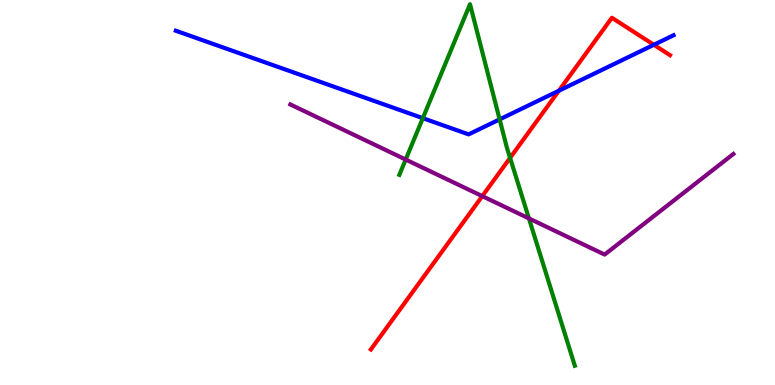[{'lines': ['blue', 'red'], 'intersections': [{'x': 7.21, 'y': 7.64}, {'x': 8.44, 'y': 8.84}]}, {'lines': ['green', 'red'], 'intersections': [{'x': 6.58, 'y': 5.9}]}, {'lines': ['purple', 'red'], 'intersections': [{'x': 6.22, 'y': 4.91}]}, {'lines': ['blue', 'green'], 'intersections': [{'x': 5.46, 'y': 6.93}, {'x': 6.45, 'y': 6.9}]}, {'lines': ['blue', 'purple'], 'intersections': []}, {'lines': ['green', 'purple'], 'intersections': [{'x': 5.23, 'y': 5.86}, {'x': 6.82, 'y': 4.33}]}]